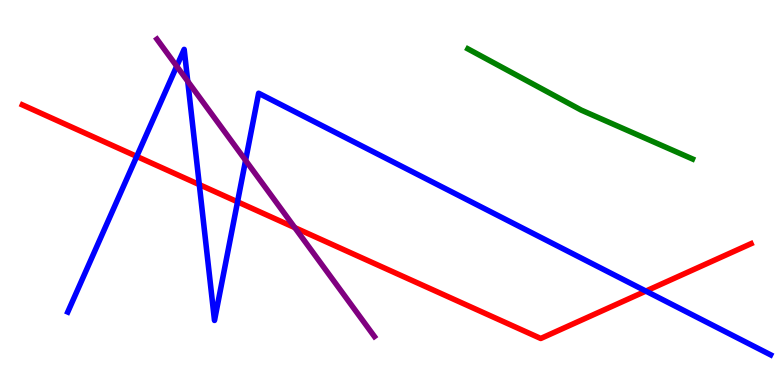[{'lines': ['blue', 'red'], 'intersections': [{'x': 1.76, 'y': 5.94}, {'x': 2.57, 'y': 5.21}, {'x': 3.07, 'y': 4.76}, {'x': 8.33, 'y': 2.44}]}, {'lines': ['green', 'red'], 'intersections': []}, {'lines': ['purple', 'red'], 'intersections': [{'x': 3.8, 'y': 4.09}]}, {'lines': ['blue', 'green'], 'intersections': []}, {'lines': ['blue', 'purple'], 'intersections': [{'x': 2.28, 'y': 8.28}, {'x': 2.42, 'y': 7.89}, {'x': 3.17, 'y': 5.83}]}, {'lines': ['green', 'purple'], 'intersections': []}]